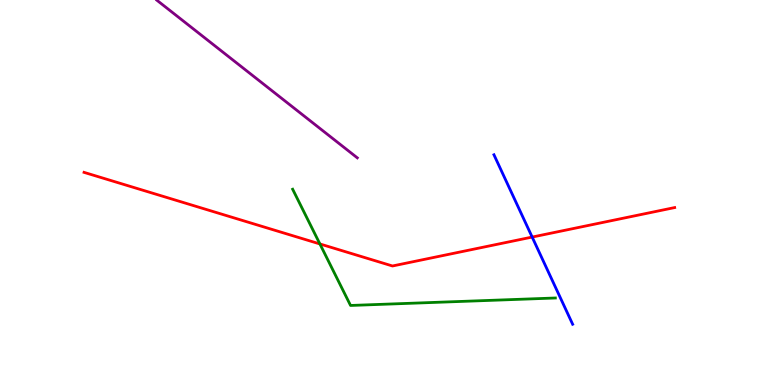[{'lines': ['blue', 'red'], 'intersections': [{'x': 6.87, 'y': 3.84}]}, {'lines': ['green', 'red'], 'intersections': [{'x': 4.13, 'y': 3.66}]}, {'lines': ['purple', 'red'], 'intersections': []}, {'lines': ['blue', 'green'], 'intersections': []}, {'lines': ['blue', 'purple'], 'intersections': []}, {'lines': ['green', 'purple'], 'intersections': []}]